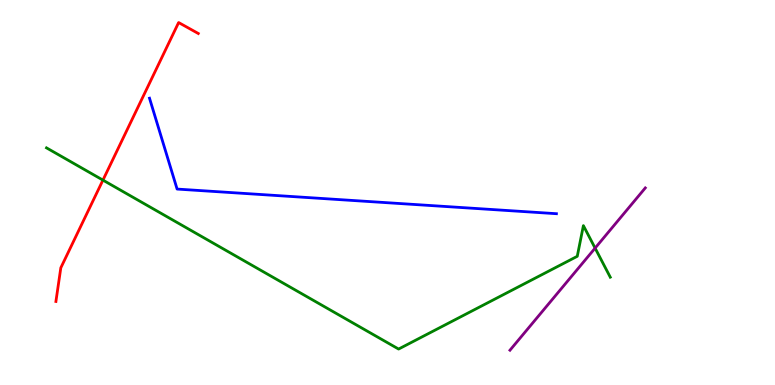[{'lines': ['blue', 'red'], 'intersections': []}, {'lines': ['green', 'red'], 'intersections': [{'x': 1.33, 'y': 5.32}]}, {'lines': ['purple', 'red'], 'intersections': []}, {'lines': ['blue', 'green'], 'intersections': []}, {'lines': ['blue', 'purple'], 'intersections': []}, {'lines': ['green', 'purple'], 'intersections': [{'x': 7.68, 'y': 3.56}]}]